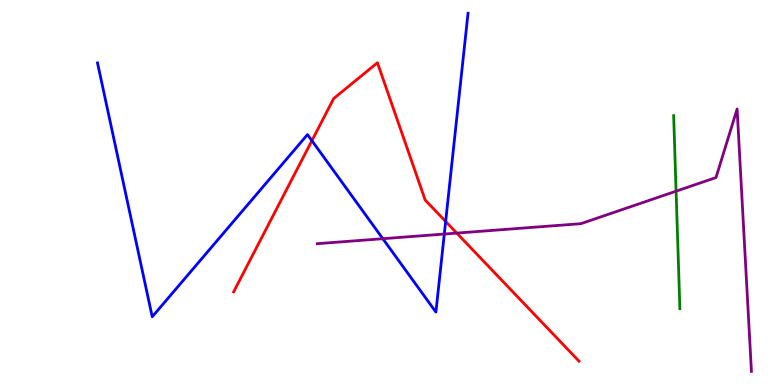[{'lines': ['blue', 'red'], 'intersections': [{'x': 4.02, 'y': 6.35}, {'x': 5.75, 'y': 4.25}]}, {'lines': ['green', 'red'], 'intersections': []}, {'lines': ['purple', 'red'], 'intersections': [{'x': 5.89, 'y': 3.95}]}, {'lines': ['blue', 'green'], 'intersections': []}, {'lines': ['blue', 'purple'], 'intersections': [{'x': 4.94, 'y': 3.8}, {'x': 5.73, 'y': 3.92}]}, {'lines': ['green', 'purple'], 'intersections': [{'x': 8.72, 'y': 5.03}]}]